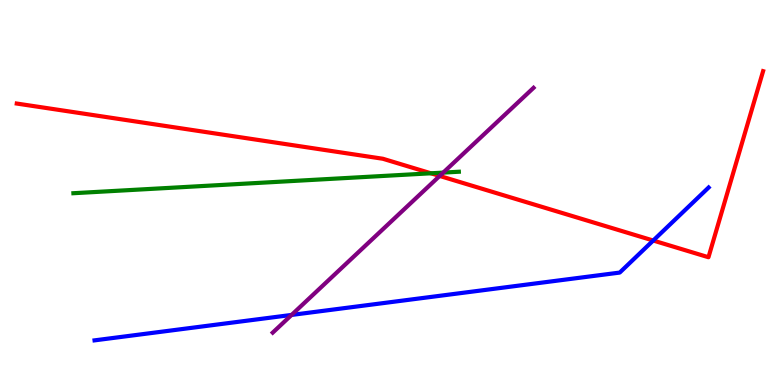[{'lines': ['blue', 'red'], 'intersections': [{'x': 8.43, 'y': 3.75}]}, {'lines': ['green', 'red'], 'intersections': [{'x': 5.56, 'y': 5.5}]}, {'lines': ['purple', 'red'], 'intersections': [{'x': 5.67, 'y': 5.43}]}, {'lines': ['blue', 'green'], 'intersections': []}, {'lines': ['blue', 'purple'], 'intersections': [{'x': 3.76, 'y': 1.82}]}, {'lines': ['green', 'purple'], 'intersections': [{'x': 5.72, 'y': 5.52}]}]